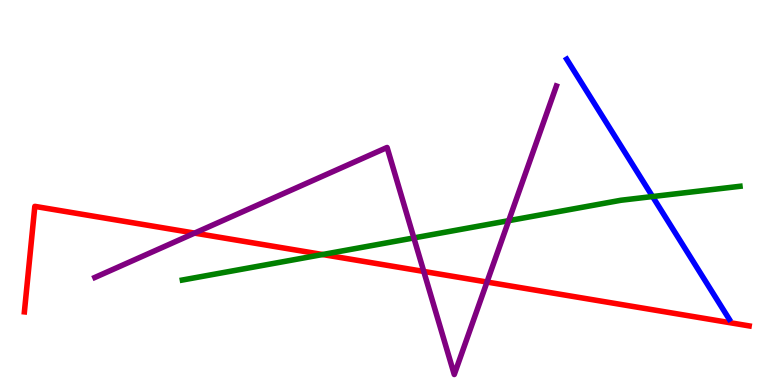[{'lines': ['blue', 'red'], 'intersections': []}, {'lines': ['green', 'red'], 'intersections': [{'x': 4.16, 'y': 3.39}]}, {'lines': ['purple', 'red'], 'intersections': [{'x': 2.51, 'y': 3.95}, {'x': 5.47, 'y': 2.95}, {'x': 6.28, 'y': 2.67}]}, {'lines': ['blue', 'green'], 'intersections': [{'x': 8.42, 'y': 4.89}]}, {'lines': ['blue', 'purple'], 'intersections': []}, {'lines': ['green', 'purple'], 'intersections': [{'x': 5.34, 'y': 3.82}, {'x': 6.56, 'y': 4.27}]}]